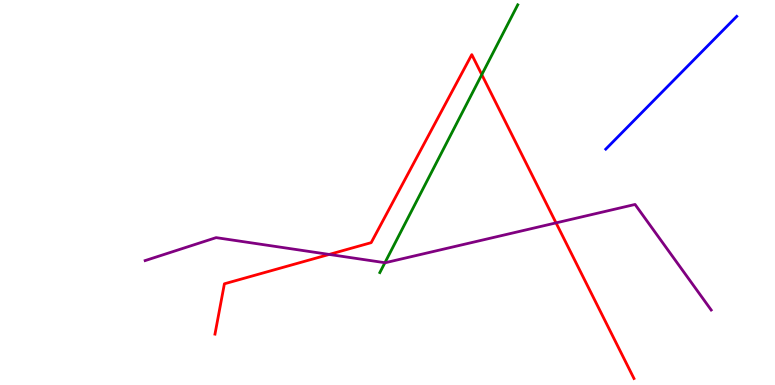[{'lines': ['blue', 'red'], 'intersections': []}, {'lines': ['green', 'red'], 'intersections': [{'x': 6.22, 'y': 8.06}]}, {'lines': ['purple', 'red'], 'intersections': [{'x': 4.25, 'y': 3.39}, {'x': 7.17, 'y': 4.21}]}, {'lines': ['blue', 'green'], 'intersections': []}, {'lines': ['blue', 'purple'], 'intersections': []}, {'lines': ['green', 'purple'], 'intersections': [{'x': 4.97, 'y': 3.18}]}]